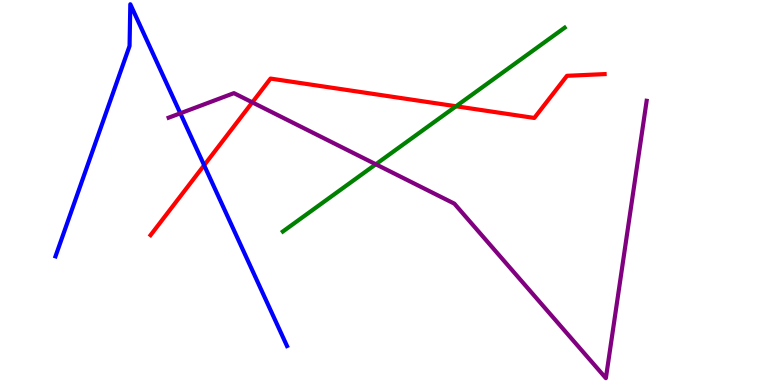[{'lines': ['blue', 'red'], 'intersections': [{'x': 2.63, 'y': 5.71}]}, {'lines': ['green', 'red'], 'intersections': [{'x': 5.88, 'y': 7.24}]}, {'lines': ['purple', 'red'], 'intersections': [{'x': 3.26, 'y': 7.34}]}, {'lines': ['blue', 'green'], 'intersections': []}, {'lines': ['blue', 'purple'], 'intersections': [{'x': 2.33, 'y': 7.06}]}, {'lines': ['green', 'purple'], 'intersections': [{'x': 4.85, 'y': 5.73}]}]